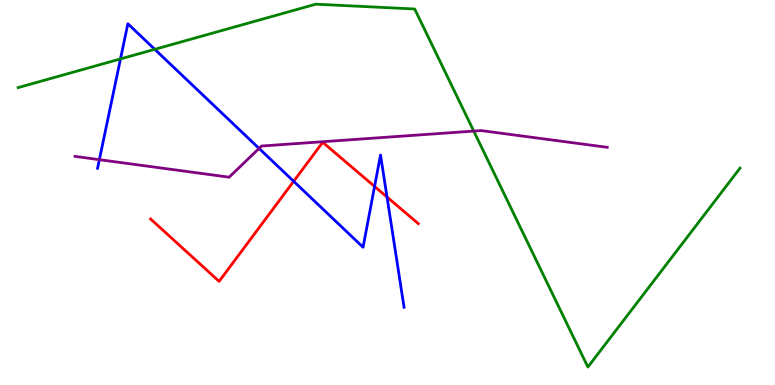[{'lines': ['blue', 'red'], 'intersections': [{'x': 3.79, 'y': 5.29}, {'x': 4.83, 'y': 5.16}, {'x': 4.99, 'y': 4.88}]}, {'lines': ['green', 'red'], 'intersections': []}, {'lines': ['purple', 'red'], 'intersections': []}, {'lines': ['blue', 'green'], 'intersections': [{'x': 1.55, 'y': 8.47}, {'x': 2.0, 'y': 8.72}]}, {'lines': ['blue', 'purple'], 'intersections': [{'x': 1.28, 'y': 5.85}, {'x': 3.34, 'y': 6.14}]}, {'lines': ['green', 'purple'], 'intersections': [{'x': 6.11, 'y': 6.6}]}]